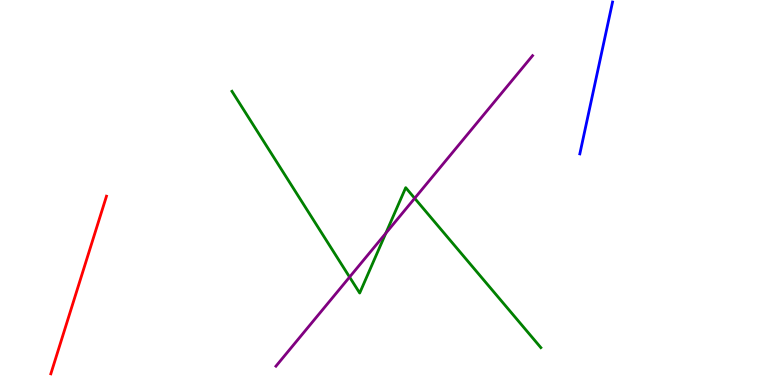[{'lines': ['blue', 'red'], 'intersections': []}, {'lines': ['green', 'red'], 'intersections': []}, {'lines': ['purple', 'red'], 'intersections': []}, {'lines': ['blue', 'green'], 'intersections': []}, {'lines': ['blue', 'purple'], 'intersections': []}, {'lines': ['green', 'purple'], 'intersections': [{'x': 4.51, 'y': 2.8}, {'x': 4.98, 'y': 3.94}, {'x': 5.35, 'y': 4.85}]}]